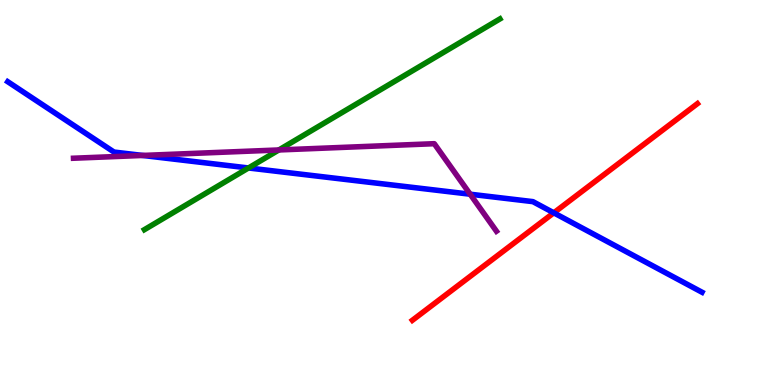[{'lines': ['blue', 'red'], 'intersections': [{'x': 7.15, 'y': 4.47}]}, {'lines': ['green', 'red'], 'intersections': []}, {'lines': ['purple', 'red'], 'intersections': []}, {'lines': ['blue', 'green'], 'intersections': [{'x': 3.21, 'y': 5.64}]}, {'lines': ['blue', 'purple'], 'intersections': [{'x': 1.84, 'y': 5.96}, {'x': 6.07, 'y': 4.96}]}, {'lines': ['green', 'purple'], 'intersections': [{'x': 3.6, 'y': 6.1}]}]